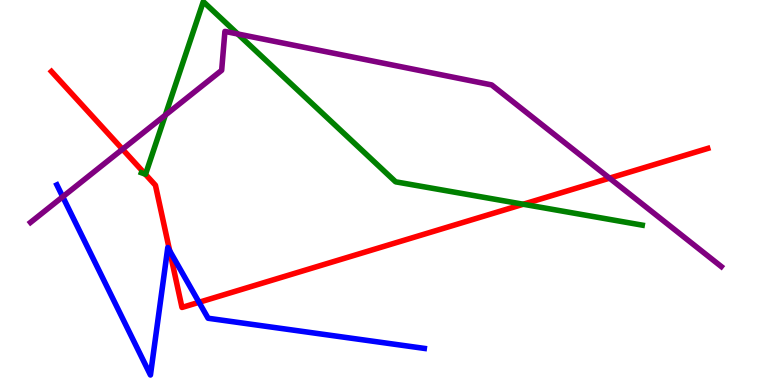[{'lines': ['blue', 'red'], 'intersections': [{'x': 2.19, 'y': 3.49}, {'x': 2.57, 'y': 2.15}]}, {'lines': ['green', 'red'], 'intersections': [{'x': 1.87, 'y': 5.48}, {'x': 6.75, 'y': 4.7}]}, {'lines': ['purple', 'red'], 'intersections': [{'x': 1.58, 'y': 6.12}, {'x': 7.86, 'y': 5.37}]}, {'lines': ['blue', 'green'], 'intersections': []}, {'lines': ['blue', 'purple'], 'intersections': [{'x': 0.809, 'y': 4.89}]}, {'lines': ['green', 'purple'], 'intersections': [{'x': 2.13, 'y': 7.01}, {'x': 3.07, 'y': 9.12}]}]